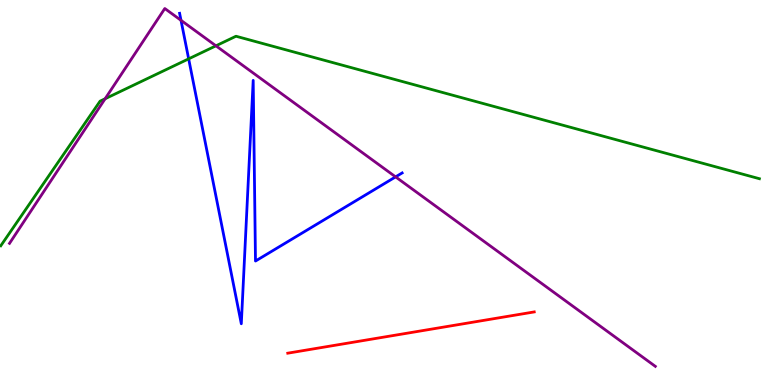[{'lines': ['blue', 'red'], 'intersections': []}, {'lines': ['green', 'red'], 'intersections': []}, {'lines': ['purple', 'red'], 'intersections': []}, {'lines': ['blue', 'green'], 'intersections': [{'x': 2.43, 'y': 8.47}]}, {'lines': ['blue', 'purple'], 'intersections': [{'x': 2.34, 'y': 9.47}, {'x': 5.1, 'y': 5.41}]}, {'lines': ['green', 'purple'], 'intersections': [{'x': 1.36, 'y': 7.44}, {'x': 2.79, 'y': 8.81}]}]